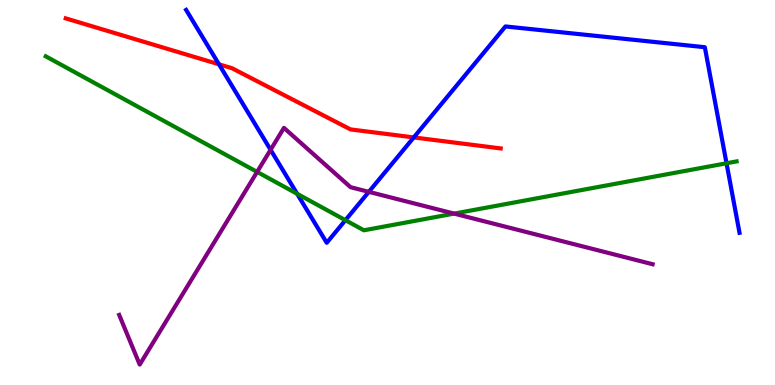[{'lines': ['blue', 'red'], 'intersections': [{'x': 2.83, 'y': 8.33}, {'x': 5.34, 'y': 6.43}]}, {'lines': ['green', 'red'], 'intersections': []}, {'lines': ['purple', 'red'], 'intersections': []}, {'lines': ['blue', 'green'], 'intersections': [{'x': 3.83, 'y': 4.97}, {'x': 4.46, 'y': 4.28}, {'x': 9.37, 'y': 5.76}]}, {'lines': ['blue', 'purple'], 'intersections': [{'x': 3.49, 'y': 6.11}, {'x': 4.76, 'y': 5.02}]}, {'lines': ['green', 'purple'], 'intersections': [{'x': 3.32, 'y': 5.53}, {'x': 5.86, 'y': 4.45}]}]